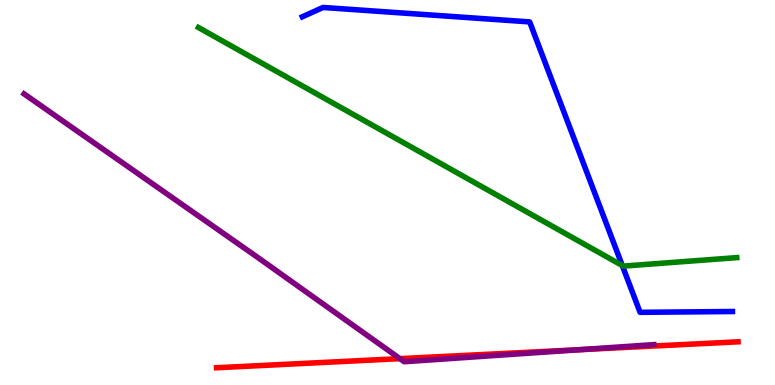[{'lines': ['blue', 'red'], 'intersections': []}, {'lines': ['green', 'red'], 'intersections': []}, {'lines': ['purple', 'red'], 'intersections': [{'x': 5.16, 'y': 0.685}, {'x': 7.48, 'y': 0.917}]}, {'lines': ['blue', 'green'], 'intersections': [{'x': 8.03, 'y': 3.1}]}, {'lines': ['blue', 'purple'], 'intersections': []}, {'lines': ['green', 'purple'], 'intersections': []}]